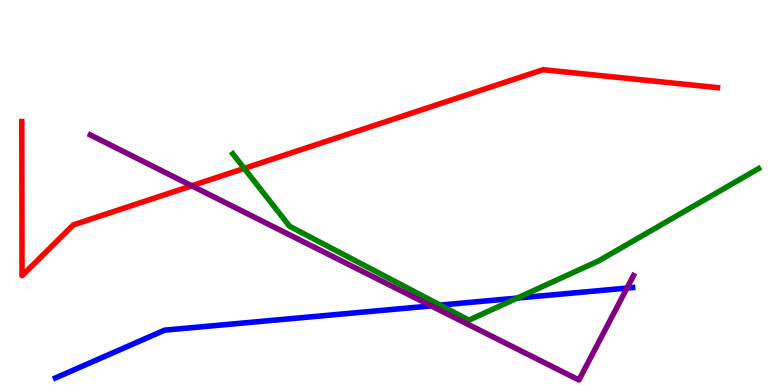[{'lines': ['blue', 'red'], 'intersections': []}, {'lines': ['green', 'red'], 'intersections': [{'x': 3.15, 'y': 5.63}]}, {'lines': ['purple', 'red'], 'intersections': [{'x': 2.47, 'y': 5.17}]}, {'lines': ['blue', 'green'], 'intersections': [{'x': 5.68, 'y': 2.08}, {'x': 6.67, 'y': 2.26}]}, {'lines': ['blue', 'purple'], 'intersections': [{'x': 5.56, 'y': 2.05}, {'x': 8.09, 'y': 2.52}]}, {'lines': ['green', 'purple'], 'intersections': []}]